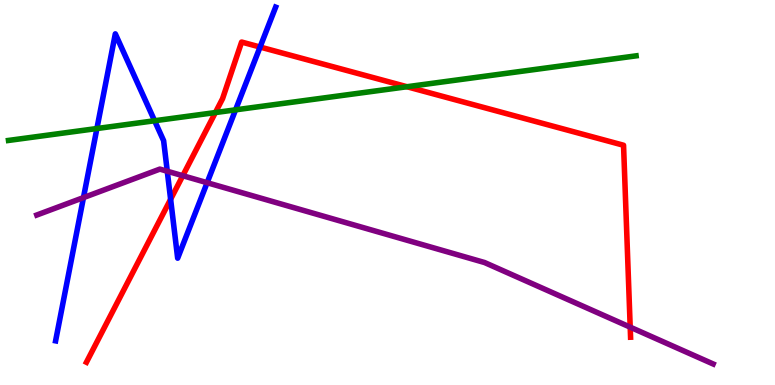[{'lines': ['blue', 'red'], 'intersections': [{'x': 2.2, 'y': 4.82}, {'x': 3.36, 'y': 8.78}]}, {'lines': ['green', 'red'], 'intersections': [{'x': 2.78, 'y': 7.08}, {'x': 5.25, 'y': 7.75}]}, {'lines': ['purple', 'red'], 'intersections': [{'x': 2.36, 'y': 5.44}, {'x': 8.13, 'y': 1.5}]}, {'lines': ['blue', 'green'], 'intersections': [{'x': 1.25, 'y': 6.66}, {'x': 1.99, 'y': 6.86}, {'x': 3.04, 'y': 7.15}]}, {'lines': ['blue', 'purple'], 'intersections': [{'x': 1.08, 'y': 4.87}, {'x': 2.16, 'y': 5.55}, {'x': 2.67, 'y': 5.25}]}, {'lines': ['green', 'purple'], 'intersections': []}]